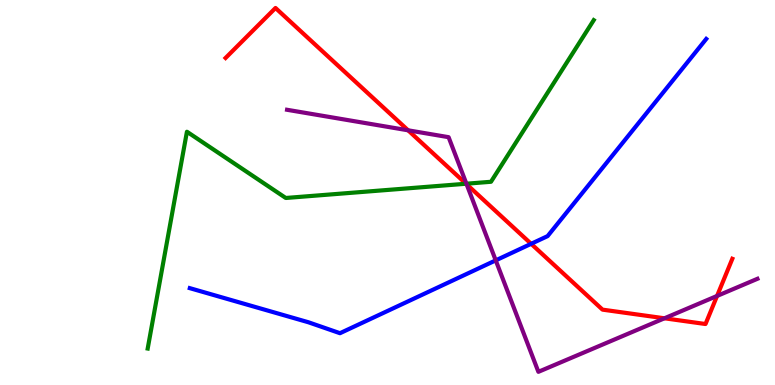[{'lines': ['blue', 'red'], 'intersections': [{'x': 6.85, 'y': 3.67}]}, {'lines': ['green', 'red'], 'intersections': [{'x': 6.01, 'y': 5.23}]}, {'lines': ['purple', 'red'], 'intersections': [{'x': 5.27, 'y': 6.62}, {'x': 6.02, 'y': 5.21}, {'x': 8.57, 'y': 1.73}, {'x': 9.25, 'y': 2.31}]}, {'lines': ['blue', 'green'], 'intersections': []}, {'lines': ['blue', 'purple'], 'intersections': [{'x': 6.4, 'y': 3.24}]}, {'lines': ['green', 'purple'], 'intersections': [{'x': 6.02, 'y': 5.23}]}]